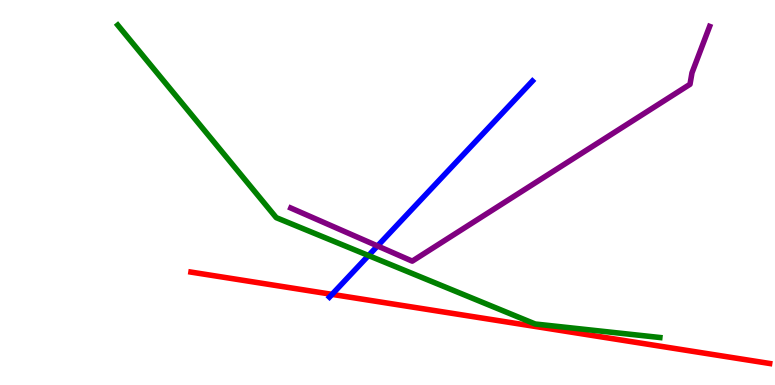[{'lines': ['blue', 'red'], 'intersections': [{'x': 4.28, 'y': 2.35}]}, {'lines': ['green', 'red'], 'intersections': []}, {'lines': ['purple', 'red'], 'intersections': []}, {'lines': ['blue', 'green'], 'intersections': [{'x': 4.75, 'y': 3.36}]}, {'lines': ['blue', 'purple'], 'intersections': [{'x': 4.87, 'y': 3.61}]}, {'lines': ['green', 'purple'], 'intersections': []}]